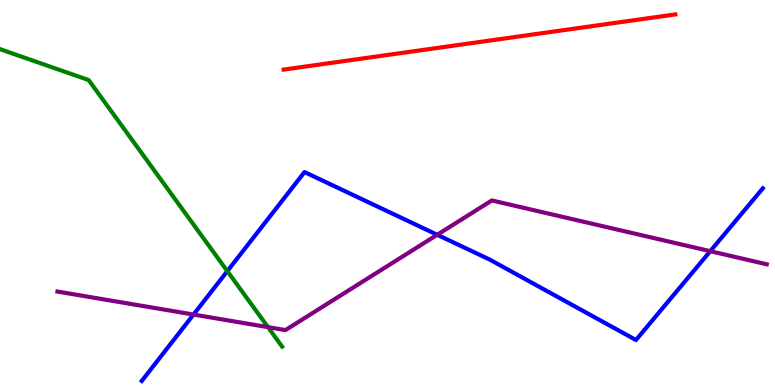[{'lines': ['blue', 'red'], 'intersections': []}, {'lines': ['green', 'red'], 'intersections': []}, {'lines': ['purple', 'red'], 'intersections': []}, {'lines': ['blue', 'green'], 'intersections': [{'x': 2.93, 'y': 2.96}]}, {'lines': ['blue', 'purple'], 'intersections': [{'x': 2.5, 'y': 1.83}, {'x': 5.64, 'y': 3.9}, {'x': 9.16, 'y': 3.48}]}, {'lines': ['green', 'purple'], 'intersections': [{'x': 3.46, 'y': 1.5}]}]